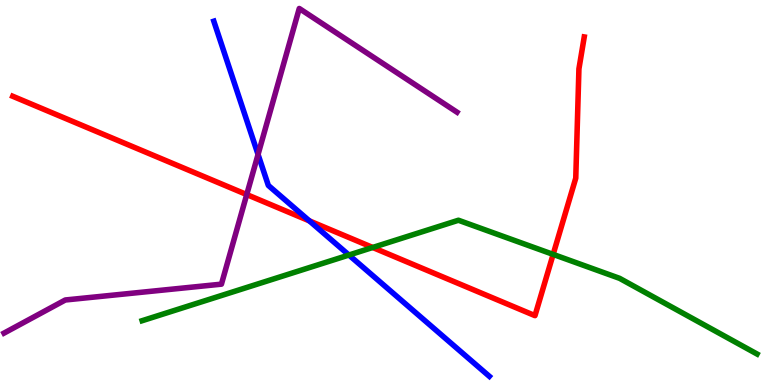[{'lines': ['blue', 'red'], 'intersections': [{'x': 3.99, 'y': 4.26}]}, {'lines': ['green', 'red'], 'intersections': [{'x': 4.81, 'y': 3.57}, {'x': 7.14, 'y': 3.39}]}, {'lines': ['purple', 'red'], 'intersections': [{'x': 3.18, 'y': 4.95}]}, {'lines': ['blue', 'green'], 'intersections': [{'x': 4.5, 'y': 3.38}]}, {'lines': ['blue', 'purple'], 'intersections': [{'x': 3.33, 'y': 5.99}]}, {'lines': ['green', 'purple'], 'intersections': []}]